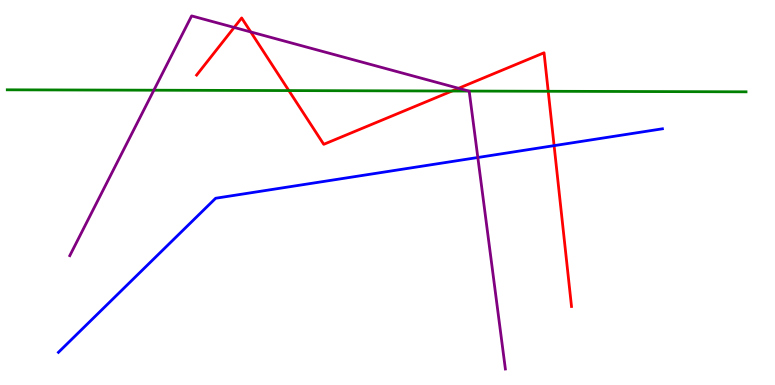[{'lines': ['blue', 'red'], 'intersections': [{'x': 7.15, 'y': 6.22}]}, {'lines': ['green', 'red'], 'intersections': [{'x': 3.73, 'y': 7.65}, {'x': 5.83, 'y': 7.64}, {'x': 7.07, 'y': 7.63}]}, {'lines': ['purple', 'red'], 'intersections': [{'x': 3.02, 'y': 9.29}, {'x': 3.24, 'y': 9.17}, {'x': 5.92, 'y': 7.71}]}, {'lines': ['blue', 'green'], 'intersections': []}, {'lines': ['blue', 'purple'], 'intersections': [{'x': 6.17, 'y': 5.91}]}, {'lines': ['green', 'purple'], 'intersections': [{'x': 1.99, 'y': 7.66}, {'x': 6.05, 'y': 7.63}]}]